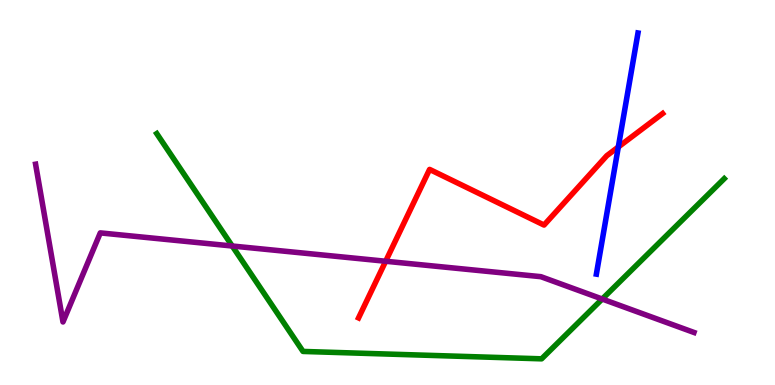[{'lines': ['blue', 'red'], 'intersections': [{'x': 7.98, 'y': 6.18}]}, {'lines': ['green', 'red'], 'intersections': []}, {'lines': ['purple', 'red'], 'intersections': [{'x': 4.98, 'y': 3.21}]}, {'lines': ['blue', 'green'], 'intersections': []}, {'lines': ['blue', 'purple'], 'intersections': []}, {'lines': ['green', 'purple'], 'intersections': [{'x': 3.0, 'y': 3.61}, {'x': 7.77, 'y': 2.23}]}]